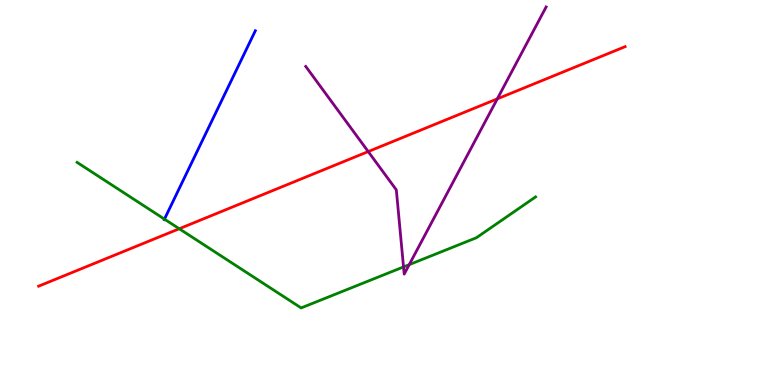[{'lines': ['blue', 'red'], 'intersections': []}, {'lines': ['green', 'red'], 'intersections': [{'x': 2.31, 'y': 4.06}]}, {'lines': ['purple', 'red'], 'intersections': [{'x': 4.75, 'y': 6.06}, {'x': 6.42, 'y': 7.43}]}, {'lines': ['blue', 'green'], 'intersections': [{'x': 2.12, 'y': 4.31}]}, {'lines': ['blue', 'purple'], 'intersections': []}, {'lines': ['green', 'purple'], 'intersections': [{'x': 5.21, 'y': 3.07}, {'x': 5.28, 'y': 3.13}]}]